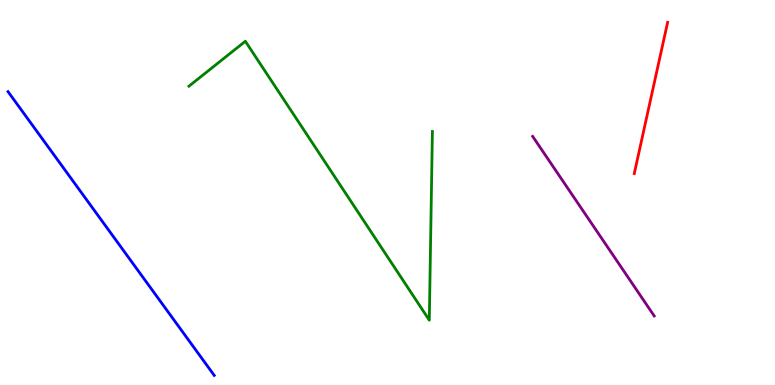[{'lines': ['blue', 'red'], 'intersections': []}, {'lines': ['green', 'red'], 'intersections': []}, {'lines': ['purple', 'red'], 'intersections': []}, {'lines': ['blue', 'green'], 'intersections': []}, {'lines': ['blue', 'purple'], 'intersections': []}, {'lines': ['green', 'purple'], 'intersections': []}]